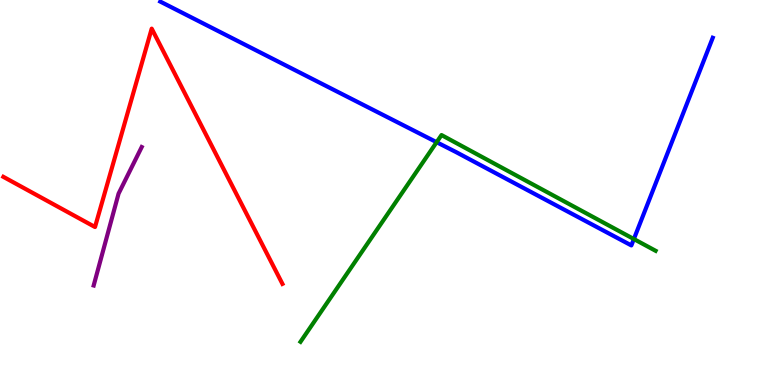[{'lines': ['blue', 'red'], 'intersections': []}, {'lines': ['green', 'red'], 'intersections': []}, {'lines': ['purple', 'red'], 'intersections': []}, {'lines': ['blue', 'green'], 'intersections': [{'x': 5.63, 'y': 6.31}, {'x': 8.18, 'y': 3.79}]}, {'lines': ['blue', 'purple'], 'intersections': []}, {'lines': ['green', 'purple'], 'intersections': []}]